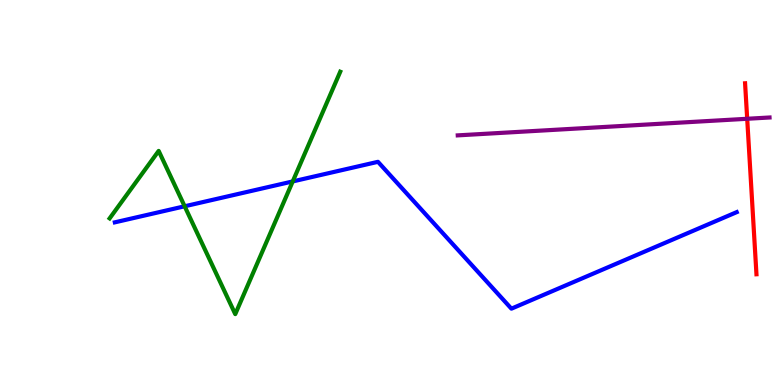[{'lines': ['blue', 'red'], 'intersections': []}, {'lines': ['green', 'red'], 'intersections': []}, {'lines': ['purple', 'red'], 'intersections': [{'x': 9.64, 'y': 6.91}]}, {'lines': ['blue', 'green'], 'intersections': [{'x': 2.38, 'y': 4.64}, {'x': 3.78, 'y': 5.29}]}, {'lines': ['blue', 'purple'], 'intersections': []}, {'lines': ['green', 'purple'], 'intersections': []}]